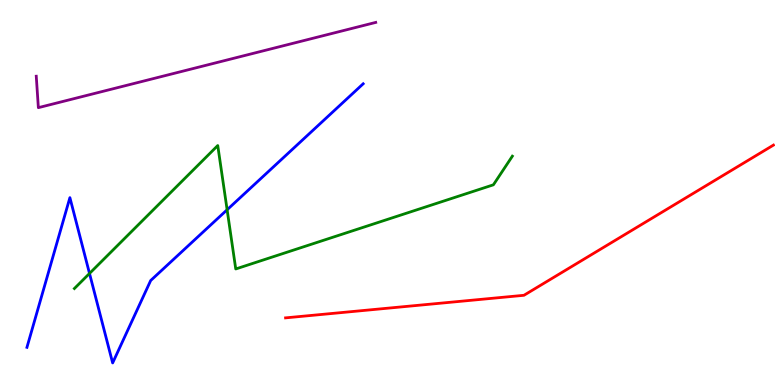[{'lines': ['blue', 'red'], 'intersections': []}, {'lines': ['green', 'red'], 'intersections': []}, {'lines': ['purple', 'red'], 'intersections': []}, {'lines': ['blue', 'green'], 'intersections': [{'x': 1.15, 'y': 2.9}, {'x': 2.93, 'y': 4.55}]}, {'lines': ['blue', 'purple'], 'intersections': []}, {'lines': ['green', 'purple'], 'intersections': []}]